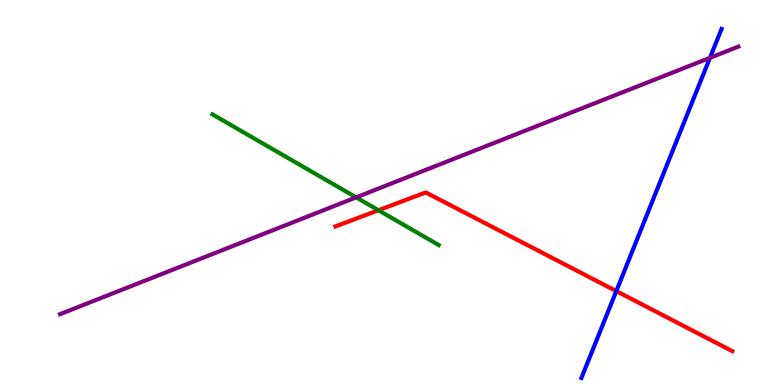[{'lines': ['blue', 'red'], 'intersections': [{'x': 7.95, 'y': 2.44}]}, {'lines': ['green', 'red'], 'intersections': [{'x': 4.88, 'y': 4.54}]}, {'lines': ['purple', 'red'], 'intersections': []}, {'lines': ['blue', 'green'], 'intersections': []}, {'lines': ['blue', 'purple'], 'intersections': [{'x': 9.16, 'y': 8.5}]}, {'lines': ['green', 'purple'], 'intersections': [{'x': 4.6, 'y': 4.87}]}]